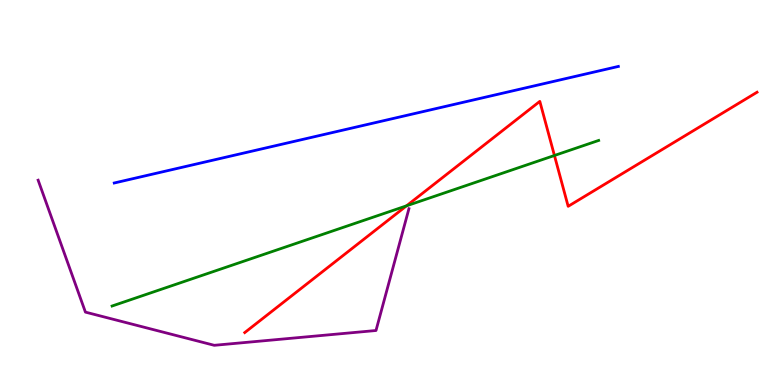[{'lines': ['blue', 'red'], 'intersections': []}, {'lines': ['green', 'red'], 'intersections': [{'x': 5.25, 'y': 4.65}, {'x': 7.15, 'y': 5.96}]}, {'lines': ['purple', 'red'], 'intersections': []}, {'lines': ['blue', 'green'], 'intersections': []}, {'lines': ['blue', 'purple'], 'intersections': []}, {'lines': ['green', 'purple'], 'intersections': []}]